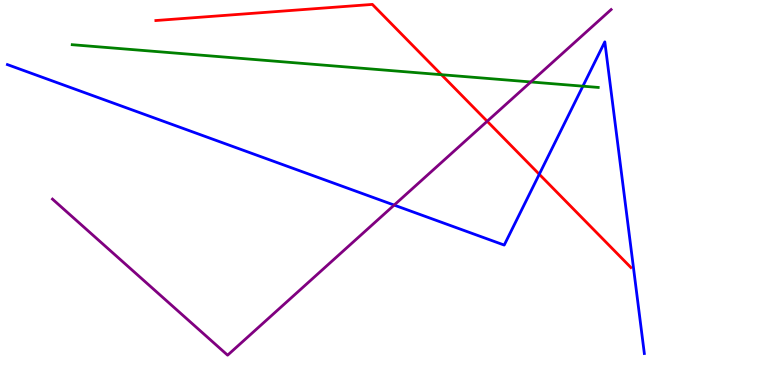[{'lines': ['blue', 'red'], 'intersections': [{'x': 6.96, 'y': 5.47}]}, {'lines': ['green', 'red'], 'intersections': [{'x': 5.7, 'y': 8.06}]}, {'lines': ['purple', 'red'], 'intersections': [{'x': 6.29, 'y': 6.85}]}, {'lines': ['blue', 'green'], 'intersections': [{'x': 7.52, 'y': 7.76}]}, {'lines': ['blue', 'purple'], 'intersections': [{'x': 5.09, 'y': 4.67}]}, {'lines': ['green', 'purple'], 'intersections': [{'x': 6.85, 'y': 7.87}]}]